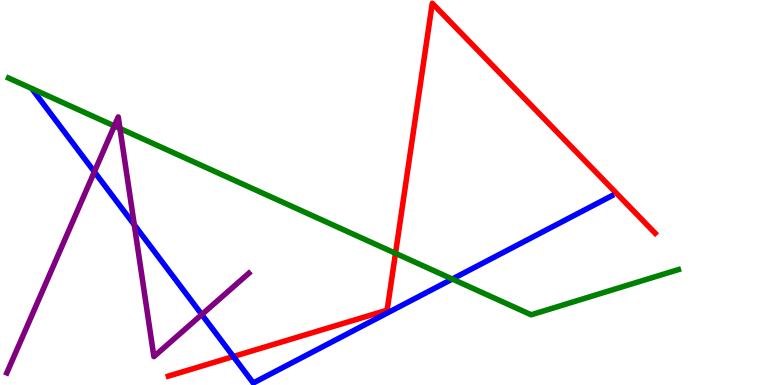[{'lines': ['blue', 'red'], 'intersections': [{'x': 3.01, 'y': 0.739}]}, {'lines': ['green', 'red'], 'intersections': [{'x': 5.1, 'y': 3.42}]}, {'lines': ['purple', 'red'], 'intersections': []}, {'lines': ['blue', 'green'], 'intersections': [{'x': 5.84, 'y': 2.75}]}, {'lines': ['blue', 'purple'], 'intersections': [{'x': 1.22, 'y': 5.54}, {'x': 1.73, 'y': 4.16}, {'x': 2.6, 'y': 1.83}]}, {'lines': ['green', 'purple'], 'intersections': [{'x': 1.48, 'y': 6.73}, {'x': 1.55, 'y': 6.66}]}]